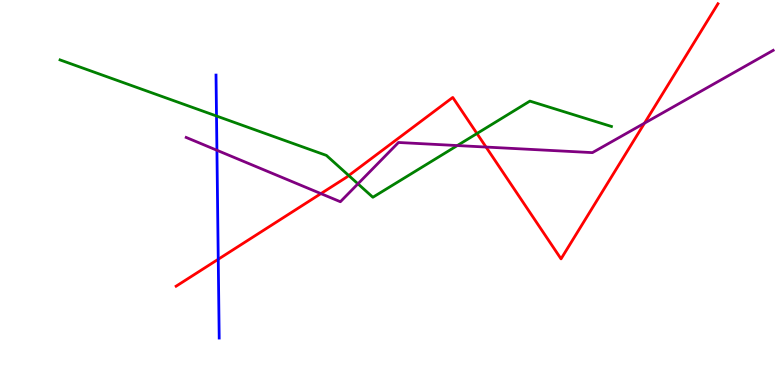[{'lines': ['blue', 'red'], 'intersections': [{'x': 2.82, 'y': 3.27}]}, {'lines': ['green', 'red'], 'intersections': [{'x': 4.5, 'y': 5.44}, {'x': 6.15, 'y': 6.53}]}, {'lines': ['purple', 'red'], 'intersections': [{'x': 4.14, 'y': 4.97}, {'x': 6.27, 'y': 6.18}, {'x': 8.32, 'y': 6.8}]}, {'lines': ['blue', 'green'], 'intersections': [{'x': 2.79, 'y': 6.99}]}, {'lines': ['blue', 'purple'], 'intersections': [{'x': 2.8, 'y': 6.1}]}, {'lines': ['green', 'purple'], 'intersections': [{'x': 4.62, 'y': 5.23}, {'x': 5.9, 'y': 6.22}]}]